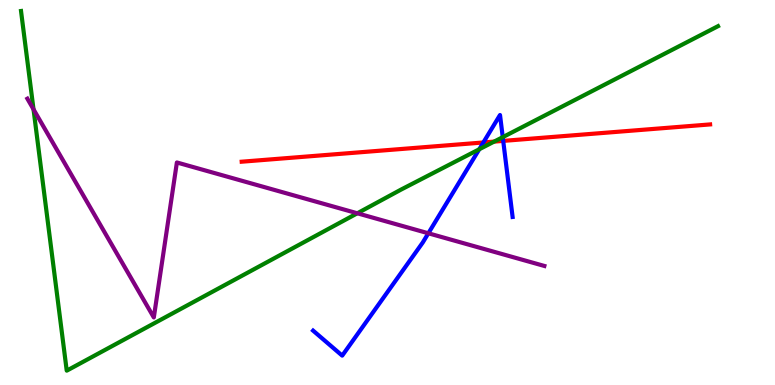[{'lines': ['blue', 'red'], 'intersections': [{'x': 6.24, 'y': 6.3}, {'x': 6.49, 'y': 6.34}]}, {'lines': ['green', 'red'], 'intersections': [{'x': 6.38, 'y': 6.32}]}, {'lines': ['purple', 'red'], 'intersections': []}, {'lines': ['blue', 'green'], 'intersections': [{'x': 6.18, 'y': 6.12}, {'x': 6.49, 'y': 6.44}]}, {'lines': ['blue', 'purple'], 'intersections': [{'x': 5.53, 'y': 3.94}]}, {'lines': ['green', 'purple'], 'intersections': [{'x': 0.432, 'y': 7.16}, {'x': 4.61, 'y': 4.46}]}]